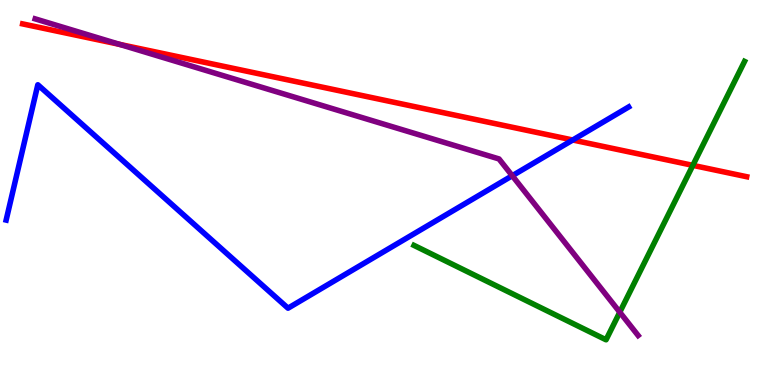[{'lines': ['blue', 'red'], 'intersections': [{'x': 7.39, 'y': 6.36}]}, {'lines': ['green', 'red'], 'intersections': [{'x': 8.94, 'y': 5.71}]}, {'lines': ['purple', 'red'], 'intersections': [{'x': 1.54, 'y': 8.85}]}, {'lines': ['blue', 'green'], 'intersections': []}, {'lines': ['blue', 'purple'], 'intersections': [{'x': 6.61, 'y': 5.44}]}, {'lines': ['green', 'purple'], 'intersections': [{'x': 8.0, 'y': 1.89}]}]